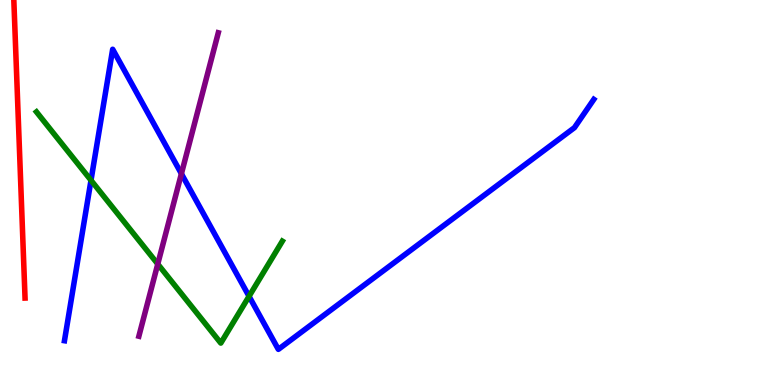[{'lines': ['blue', 'red'], 'intersections': []}, {'lines': ['green', 'red'], 'intersections': []}, {'lines': ['purple', 'red'], 'intersections': []}, {'lines': ['blue', 'green'], 'intersections': [{'x': 1.17, 'y': 5.32}, {'x': 3.21, 'y': 2.3}]}, {'lines': ['blue', 'purple'], 'intersections': [{'x': 2.34, 'y': 5.49}]}, {'lines': ['green', 'purple'], 'intersections': [{'x': 2.04, 'y': 3.14}]}]